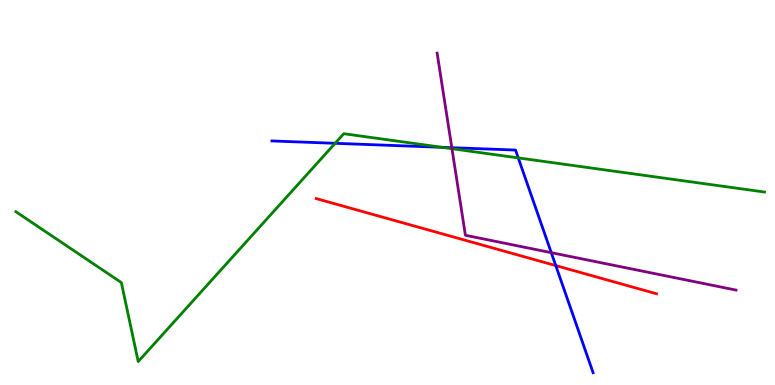[{'lines': ['blue', 'red'], 'intersections': [{'x': 7.17, 'y': 3.1}]}, {'lines': ['green', 'red'], 'intersections': []}, {'lines': ['purple', 'red'], 'intersections': []}, {'lines': ['blue', 'green'], 'intersections': [{'x': 4.32, 'y': 6.28}, {'x': 5.7, 'y': 6.17}, {'x': 6.69, 'y': 5.9}]}, {'lines': ['blue', 'purple'], 'intersections': [{'x': 5.83, 'y': 6.16}, {'x': 7.11, 'y': 3.44}]}, {'lines': ['green', 'purple'], 'intersections': [{'x': 5.83, 'y': 6.14}]}]